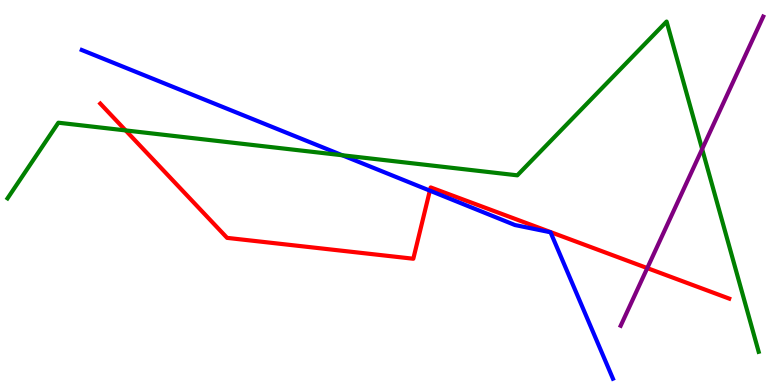[{'lines': ['blue', 'red'], 'intersections': [{'x': 5.55, 'y': 5.05}]}, {'lines': ['green', 'red'], 'intersections': [{'x': 1.62, 'y': 6.61}]}, {'lines': ['purple', 'red'], 'intersections': [{'x': 8.35, 'y': 3.04}]}, {'lines': ['blue', 'green'], 'intersections': [{'x': 4.42, 'y': 5.97}]}, {'lines': ['blue', 'purple'], 'intersections': []}, {'lines': ['green', 'purple'], 'intersections': [{'x': 9.06, 'y': 6.13}]}]